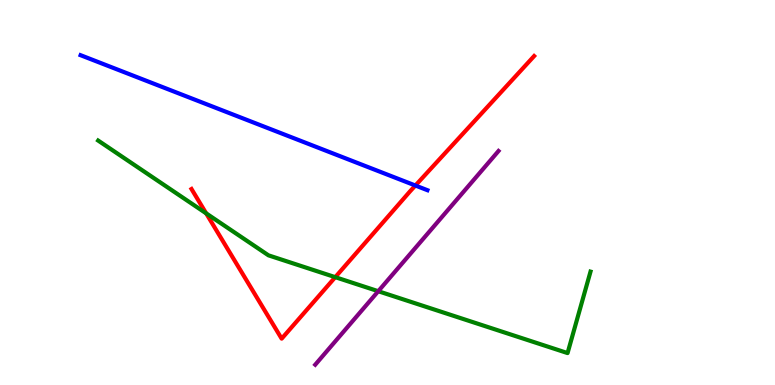[{'lines': ['blue', 'red'], 'intersections': [{'x': 5.36, 'y': 5.18}]}, {'lines': ['green', 'red'], 'intersections': [{'x': 2.66, 'y': 4.46}, {'x': 4.33, 'y': 2.8}]}, {'lines': ['purple', 'red'], 'intersections': []}, {'lines': ['blue', 'green'], 'intersections': []}, {'lines': ['blue', 'purple'], 'intersections': []}, {'lines': ['green', 'purple'], 'intersections': [{'x': 4.88, 'y': 2.44}]}]